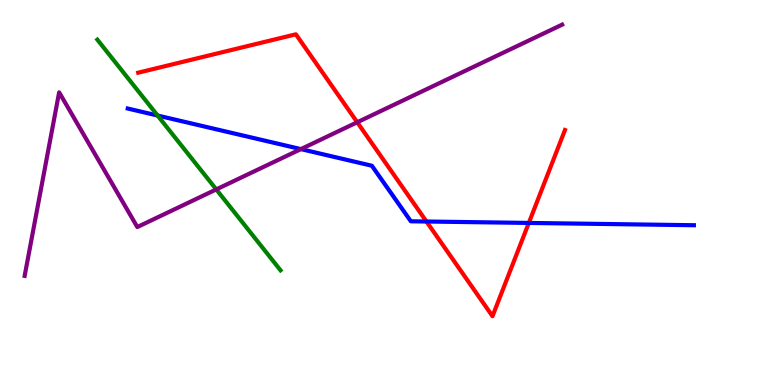[{'lines': ['blue', 'red'], 'intersections': [{'x': 5.5, 'y': 4.25}, {'x': 6.82, 'y': 4.21}]}, {'lines': ['green', 'red'], 'intersections': []}, {'lines': ['purple', 'red'], 'intersections': [{'x': 4.61, 'y': 6.82}]}, {'lines': ['blue', 'green'], 'intersections': [{'x': 2.03, 'y': 7.0}]}, {'lines': ['blue', 'purple'], 'intersections': [{'x': 3.88, 'y': 6.13}]}, {'lines': ['green', 'purple'], 'intersections': [{'x': 2.79, 'y': 5.08}]}]